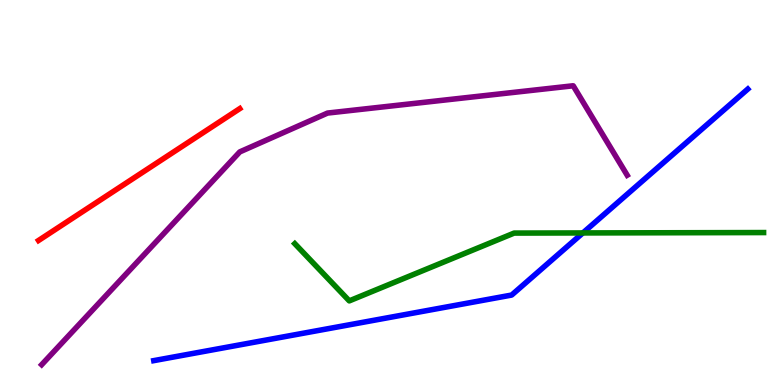[{'lines': ['blue', 'red'], 'intersections': []}, {'lines': ['green', 'red'], 'intersections': []}, {'lines': ['purple', 'red'], 'intersections': []}, {'lines': ['blue', 'green'], 'intersections': [{'x': 7.52, 'y': 3.95}]}, {'lines': ['blue', 'purple'], 'intersections': []}, {'lines': ['green', 'purple'], 'intersections': []}]